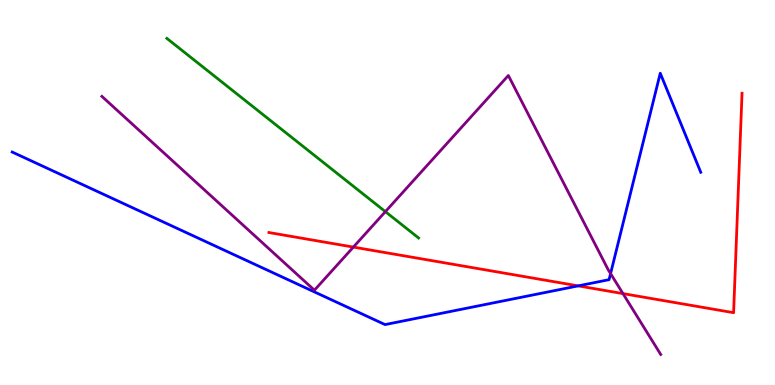[{'lines': ['blue', 'red'], 'intersections': [{'x': 7.46, 'y': 2.57}]}, {'lines': ['green', 'red'], 'intersections': []}, {'lines': ['purple', 'red'], 'intersections': [{'x': 4.56, 'y': 3.58}, {'x': 8.04, 'y': 2.37}]}, {'lines': ['blue', 'green'], 'intersections': []}, {'lines': ['blue', 'purple'], 'intersections': [{'x': 7.88, 'y': 2.89}]}, {'lines': ['green', 'purple'], 'intersections': [{'x': 4.97, 'y': 4.5}]}]